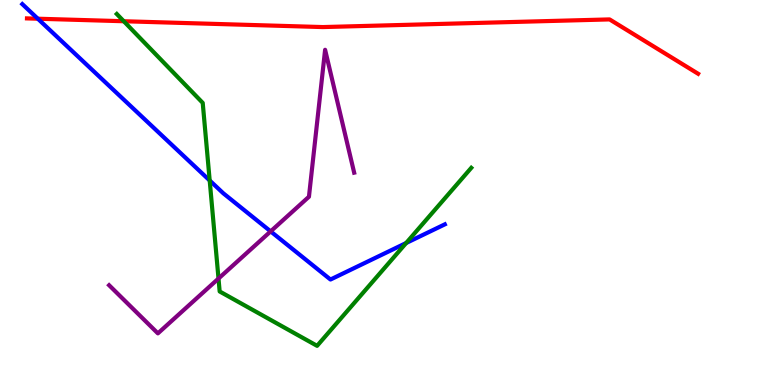[{'lines': ['blue', 'red'], 'intersections': [{'x': 0.488, 'y': 9.51}]}, {'lines': ['green', 'red'], 'intersections': [{'x': 1.6, 'y': 9.45}]}, {'lines': ['purple', 'red'], 'intersections': []}, {'lines': ['blue', 'green'], 'intersections': [{'x': 2.71, 'y': 5.31}, {'x': 5.24, 'y': 3.69}]}, {'lines': ['blue', 'purple'], 'intersections': [{'x': 3.49, 'y': 3.99}]}, {'lines': ['green', 'purple'], 'intersections': [{'x': 2.82, 'y': 2.77}]}]